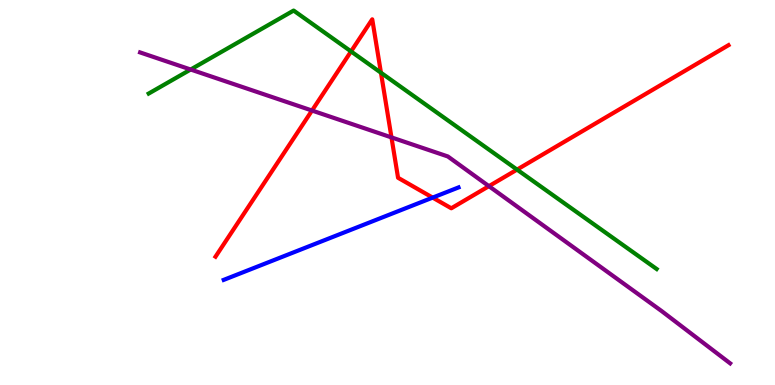[{'lines': ['blue', 'red'], 'intersections': [{'x': 5.58, 'y': 4.87}]}, {'lines': ['green', 'red'], 'intersections': [{'x': 4.53, 'y': 8.66}, {'x': 4.92, 'y': 8.11}, {'x': 6.67, 'y': 5.59}]}, {'lines': ['purple', 'red'], 'intersections': [{'x': 4.03, 'y': 7.13}, {'x': 5.05, 'y': 6.43}, {'x': 6.31, 'y': 5.16}]}, {'lines': ['blue', 'green'], 'intersections': []}, {'lines': ['blue', 'purple'], 'intersections': []}, {'lines': ['green', 'purple'], 'intersections': [{'x': 2.46, 'y': 8.19}]}]